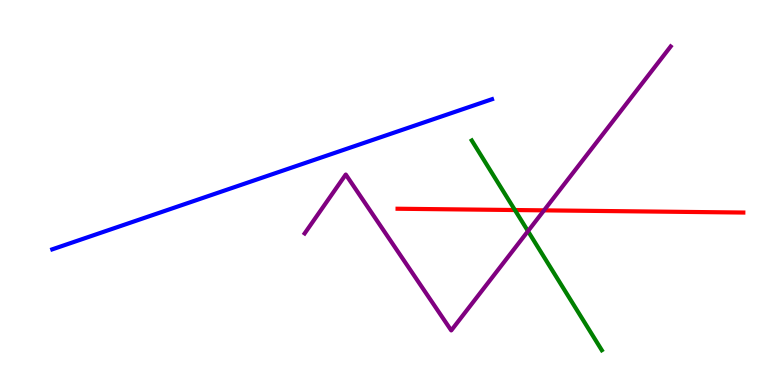[{'lines': ['blue', 'red'], 'intersections': []}, {'lines': ['green', 'red'], 'intersections': [{'x': 6.64, 'y': 4.54}]}, {'lines': ['purple', 'red'], 'intersections': [{'x': 7.02, 'y': 4.54}]}, {'lines': ['blue', 'green'], 'intersections': []}, {'lines': ['blue', 'purple'], 'intersections': []}, {'lines': ['green', 'purple'], 'intersections': [{'x': 6.81, 'y': 4.0}]}]